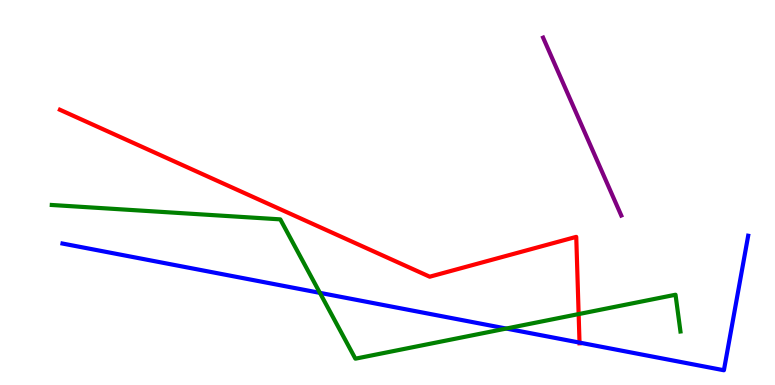[{'lines': ['blue', 'red'], 'intersections': [{'x': 7.48, 'y': 1.1}]}, {'lines': ['green', 'red'], 'intersections': [{'x': 7.47, 'y': 1.84}]}, {'lines': ['purple', 'red'], 'intersections': []}, {'lines': ['blue', 'green'], 'intersections': [{'x': 4.13, 'y': 2.39}, {'x': 6.53, 'y': 1.47}]}, {'lines': ['blue', 'purple'], 'intersections': []}, {'lines': ['green', 'purple'], 'intersections': []}]